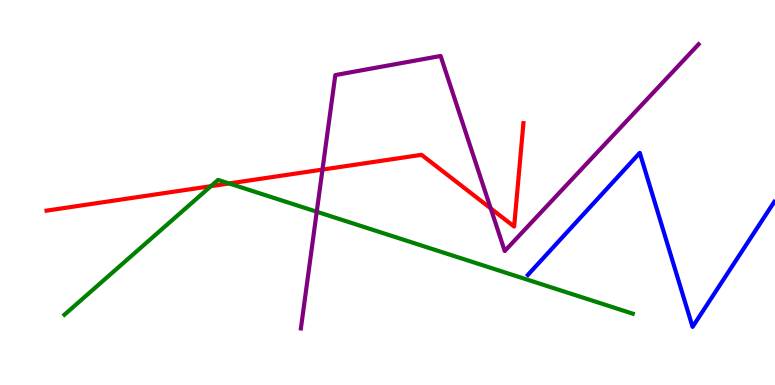[{'lines': ['blue', 'red'], 'intersections': []}, {'lines': ['green', 'red'], 'intersections': [{'x': 2.72, 'y': 5.16}, {'x': 2.96, 'y': 5.23}]}, {'lines': ['purple', 'red'], 'intersections': [{'x': 4.16, 'y': 5.6}, {'x': 6.33, 'y': 4.59}]}, {'lines': ['blue', 'green'], 'intersections': []}, {'lines': ['blue', 'purple'], 'intersections': []}, {'lines': ['green', 'purple'], 'intersections': [{'x': 4.09, 'y': 4.5}]}]